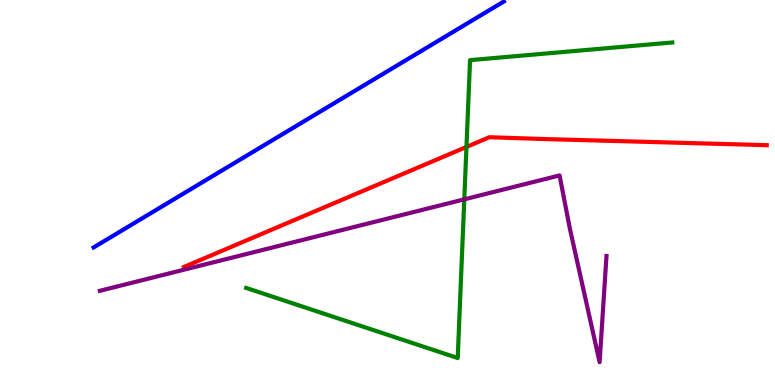[{'lines': ['blue', 'red'], 'intersections': []}, {'lines': ['green', 'red'], 'intersections': [{'x': 6.02, 'y': 6.18}]}, {'lines': ['purple', 'red'], 'intersections': []}, {'lines': ['blue', 'green'], 'intersections': []}, {'lines': ['blue', 'purple'], 'intersections': []}, {'lines': ['green', 'purple'], 'intersections': [{'x': 5.99, 'y': 4.82}]}]